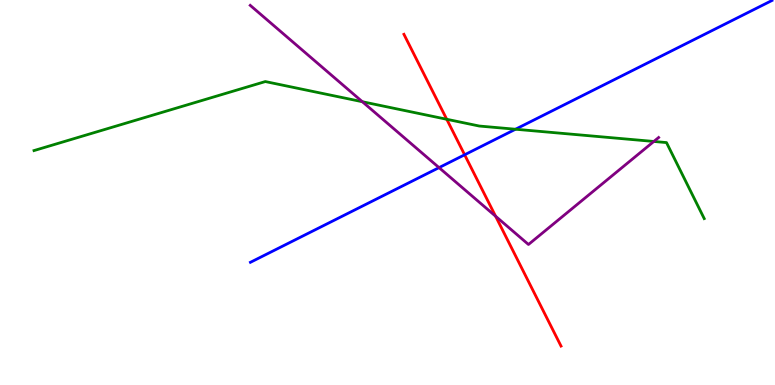[{'lines': ['blue', 'red'], 'intersections': [{'x': 6.0, 'y': 5.98}]}, {'lines': ['green', 'red'], 'intersections': [{'x': 5.76, 'y': 6.9}]}, {'lines': ['purple', 'red'], 'intersections': [{'x': 6.39, 'y': 4.38}]}, {'lines': ['blue', 'green'], 'intersections': [{'x': 6.65, 'y': 6.64}]}, {'lines': ['blue', 'purple'], 'intersections': [{'x': 5.67, 'y': 5.65}]}, {'lines': ['green', 'purple'], 'intersections': [{'x': 4.68, 'y': 7.36}, {'x': 8.44, 'y': 6.33}]}]